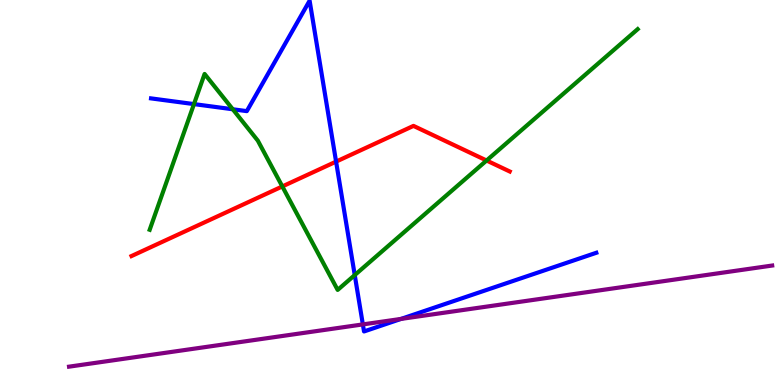[{'lines': ['blue', 'red'], 'intersections': [{'x': 4.34, 'y': 5.8}]}, {'lines': ['green', 'red'], 'intersections': [{'x': 3.64, 'y': 5.16}, {'x': 6.28, 'y': 5.83}]}, {'lines': ['purple', 'red'], 'intersections': []}, {'lines': ['blue', 'green'], 'intersections': [{'x': 2.5, 'y': 7.3}, {'x': 3.0, 'y': 7.16}, {'x': 4.58, 'y': 2.86}]}, {'lines': ['blue', 'purple'], 'intersections': [{'x': 4.68, 'y': 1.57}, {'x': 5.17, 'y': 1.72}]}, {'lines': ['green', 'purple'], 'intersections': []}]